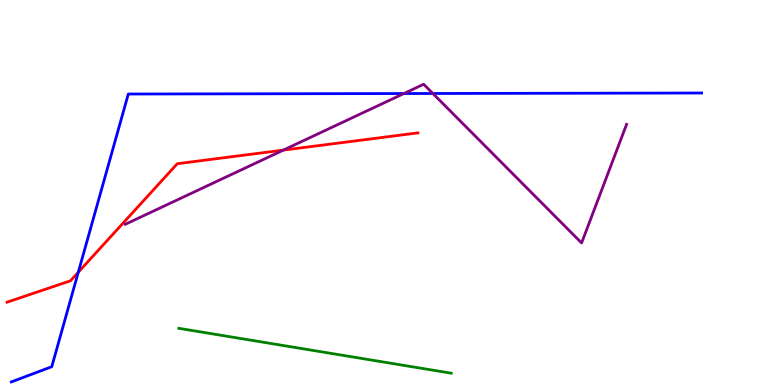[{'lines': ['blue', 'red'], 'intersections': [{'x': 1.01, 'y': 2.93}]}, {'lines': ['green', 'red'], 'intersections': []}, {'lines': ['purple', 'red'], 'intersections': [{'x': 3.66, 'y': 6.1}]}, {'lines': ['blue', 'green'], 'intersections': []}, {'lines': ['blue', 'purple'], 'intersections': [{'x': 5.21, 'y': 7.57}, {'x': 5.59, 'y': 7.57}]}, {'lines': ['green', 'purple'], 'intersections': []}]